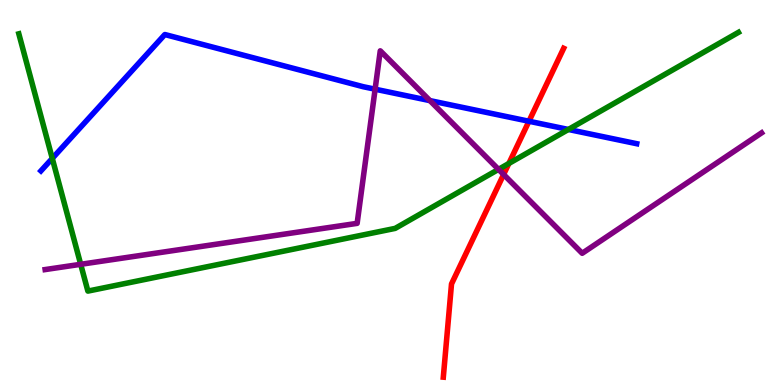[{'lines': ['blue', 'red'], 'intersections': [{'x': 6.83, 'y': 6.85}]}, {'lines': ['green', 'red'], 'intersections': [{'x': 6.57, 'y': 5.75}]}, {'lines': ['purple', 'red'], 'intersections': [{'x': 6.5, 'y': 5.47}]}, {'lines': ['blue', 'green'], 'intersections': [{'x': 0.674, 'y': 5.89}, {'x': 7.33, 'y': 6.64}]}, {'lines': ['blue', 'purple'], 'intersections': [{'x': 4.84, 'y': 7.68}, {'x': 5.55, 'y': 7.39}]}, {'lines': ['green', 'purple'], 'intersections': [{'x': 1.04, 'y': 3.13}, {'x': 6.43, 'y': 5.6}]}]